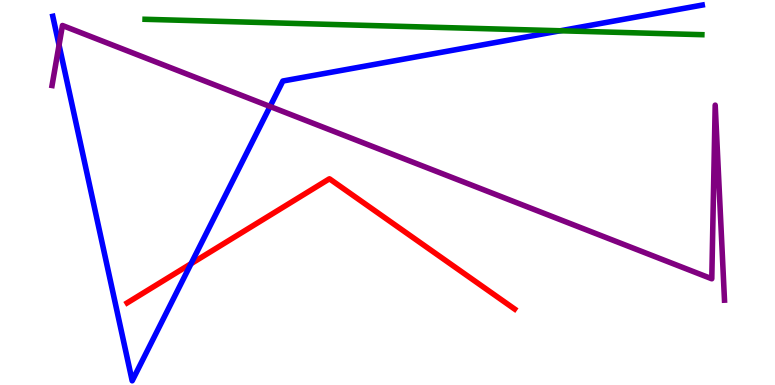[{'lines': ['blue', 'red'], 'intersections': [{'x': 2.47, 'y': 3.15}]}, {'lines': ['green', 'red'], 'intersections': []}, {'lines': ['purple', 'red'], 'intersections': []}, {'lines': ['blue', 'green'], 'intersections': [{'x': 7.23, 'y': 9.2}]}, {'lines': ['blue', 'purple'], 'intersections': [{'x': 0.762, 'y': 8.83}, {'x': 3.48, 'y': 7.23}]}, {'lines': ['green', 'purple'], 'intersections': []}]